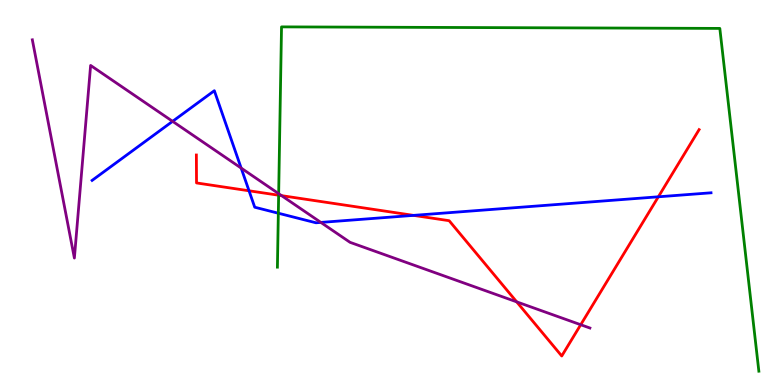[{'lines': ['blue', 'red'], 'intersections': [{'x': 3.21, 'y': 5.04}, {'x': 5.34, 'y': 4.41}, {'x': 8.49, 'y': 4.89}]}, {'lines': ['green', 'red'], 'intersections': [{'x': 3.6, 'y': 4.93}]}, {'lines': ['purple', 'red'], 'intersections': [{'x': 3.63, 'y': 4.92}, {'x': 6.67, 'y': 2.16}, {'x': 7.49, 'y': 1.57}]}, {'lines': ['blue', 'green'], 'intersections': [{'x': 3.59, 'y': 4.46}]}, {'lines': ['blue', 'purple'], 'intersections': [{'x': 2.23, 'y': 6.85}, {'x': 3.11, 'y': 5.63}, {'x': 4.14, 'y': 4.22}]}, {'lines': ['green', 'purple'], 'intersections': [{'x': 3.6, 'y': 4.97}]}]